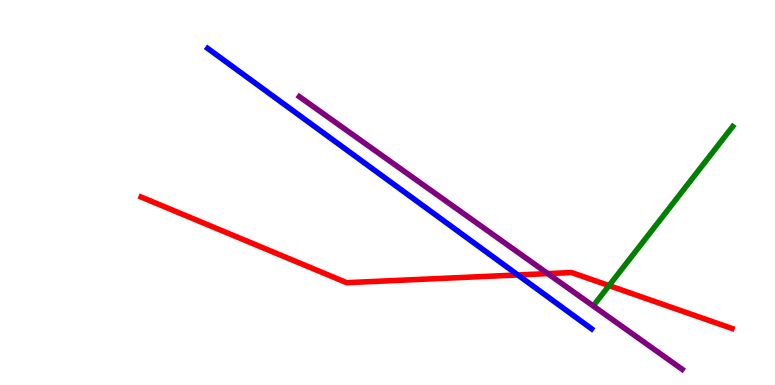[{'lines': ['blue', 'red'], 'intersections': [{'x': 6.68, 'y': 2.86}]}, {'lines': ['green', 'red'], 'intersections': [{'x': 7.86, 'y': 2.58}]}, {'lines': ['purple', 'red'], 'intersections': [{'x': 7.07, 'y': 2.89}]}, {'lines': ['blue', 'green'], 'intersections': []}, {'lines': ['blue', 'purple'], 'intersections': []}, {'lines': ['green', 'purple'], 'intersections': []}]